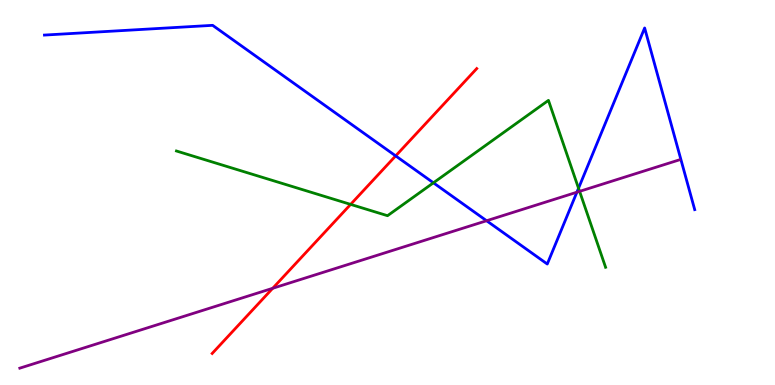[{'lines': ['blue', 'red'], 'intersections': [{'x': 5.11, 'y': 5.95}]}, {'lines': ['green', 'red'], 'intersections': [{'x': 4.52, 'y': 4.69}]}, {'lines': ['purple', 'red'], 'intersections': [{'x': 3.52, 'y': 2.51}]}, {'lines': ['blue', 'green'], 'intersections': [{'x': 5.59, 'y': 5.25}, {'x': 7.46, 'y': 5.11}]}, {'lines': ['blue', 'purple'], 'intersections': [{'x': 6.28, 'y': 4.27}, {'x': 7.44, 'y': 5.01}]}, {'lines': ['green', 'purple'], 'intersections': [{'x': 7.48, 'y': 5.03}]}]